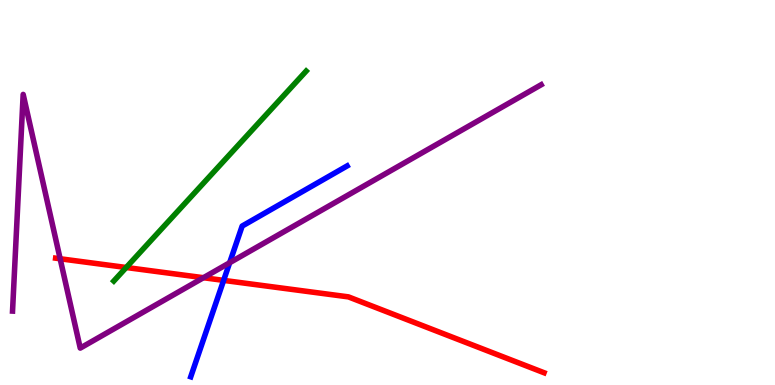[{'lines': ['blue', 'red'], 'intersections': [{'x': 2.89, 'y': 2.72}]}, {'lines': ['green', 'red'], 'intersections': [{'x': 1.63, 'y': 3.05}]}, {'lines': ['purple', 'red'], 'intersections': [{'x': 0.776, 'y': 3.28}, {'x': 2.63, 'y': 2.79}]}, {'lines': ['blue', 'green'], 'intersections': []}, {'lines': ['blue', 'purple'], 'intersections': [{'x': 2.96, 'y': 3.18}]}, {'lines': ['green', 'purple'], 'intersections': []}]